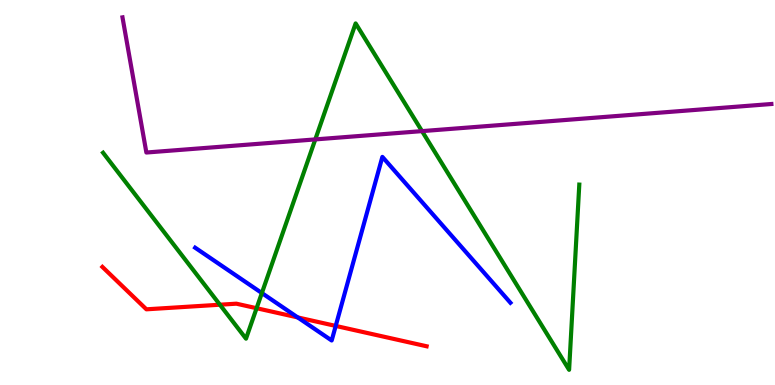[{'lines': ['blue', 'red'], 'intersections': [{'x': 3.84, 'y': 1.76}, {'x': 4.33, 'y': 1.53}]}, {'lines': ['green', 'red'], 'intersections': [{'x': 2.84, 'y': 2.09}, {'x': 3.31, 'y': 1.99}]}, {'lines': ['purple', 'red'], 'intersections': []}, {'lines': ['blue', 'green'], 'intersections': [{'x': 3.38, 'y': 2.39}]}, {'lines': ['blue', 'purple'], 'intersections': []}, {'lines': ['green', 'purple'], 'intersections': [{'x': 4.07, 'y': 6.38}, {'x': 5.45, 'y': 6.59}]}]